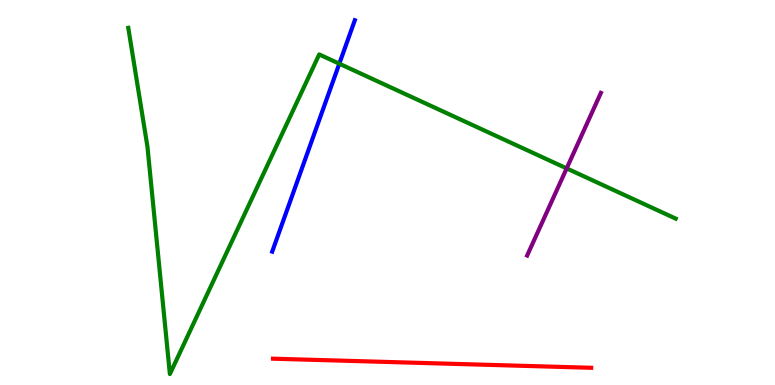[{'lines': ['blue', 'red'], 'intersections': []}, {'lines': ['green', 'red'], 'intersections': []}, {'lines': ['purple', 'red'], 'intersections': []}, {'lines': ['blue', 'green'], 'intersections': [{'x': 4.38, 'y': 8.35}]}, {'lines': ['blue', 'purple'], 'intersections': []}, {'lines': ['green', 'purple'], 'intersections': [{'x': 7.31, 'y': 5.63}]}]